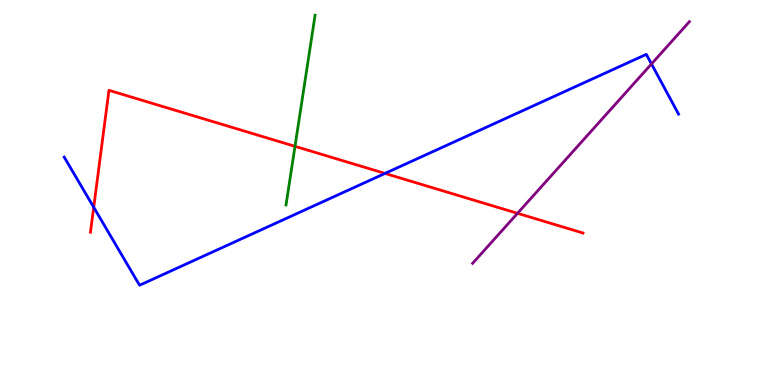[{'lines': ['blue', 'red'], 'intersections': [{'x': 1.21, 'y': 4.62}, {'x': 4.97, 'y': 5.5}]}, {'lines': ['green', 'red'], 'intersections': [{'x': 3.81, 'y': 6.2}]}, {'lines': ['purple', 'red'], 'intersections': [{'x': 6.68, 'y': 4.46}]}, {'lines': ['blue', 'green'], 'intersections': []}, {'lines': ['blue', 'purple'], 'intersections': [{'x': 8.41, 'y': 8.34}]}, {'lines': ['green', 'purple'], 'intersections': []}]